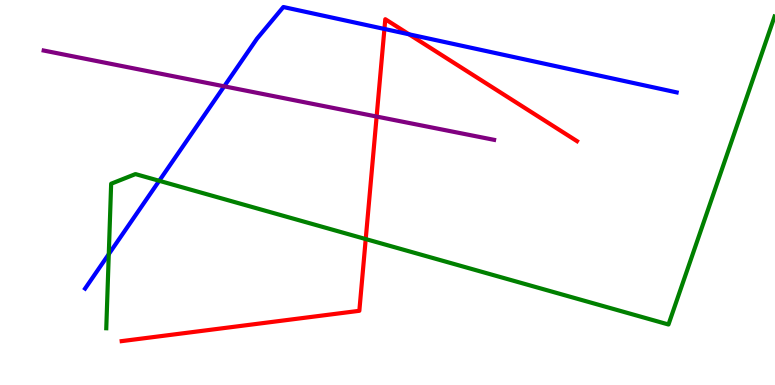[{'lines': ['blue', 'red'], 'intersections': [{'x': 4.96, 'y': 9.25}, {'x': 5.28, 'y': 9.11}]}, {'lines': ['green', 'red'], 'intersections': [{'x': 4.72, 'y': 3.79}]}, {'lines': ['purple', 'red'], 'intersections': [{'x': 4.86, 'y': 6.97}]}, {'lines': ['blue', 'green'], 'intersections': [{'x': 1.4, 'y': 3.4}, {'x': 2.05, 'y': 5.3}]}, {'lines': ['blue', 'purple'], 'intersections': [{'x': 2.89, 'y': 7.76}]}, {'lines': ['green', 'purple'], 'intersections': []}]